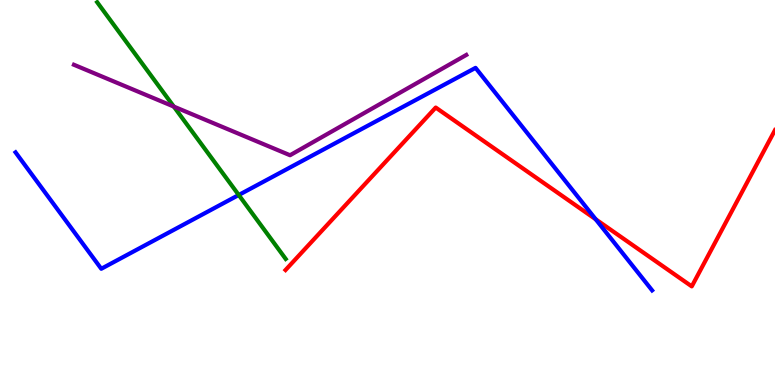[{'lines': ['blue', 'red'], 'intersections': [{'x': 7.69, 'y': 4.3}]}, {'lines': ['green', 'red'], 'intersections': []}, {'lines': ['purple', 'red'], 'intersections': []}, {'lines': ['blue', 'green'], 'intersections': [{'x': 3.08, 'y': 4.94}]}, {'lines': ['blue', 'purple'], 'intersections': []}, {'lines': ['green', 'purple'], 'intersections': [{'x': 2.24, 'y': 7.23}]}]